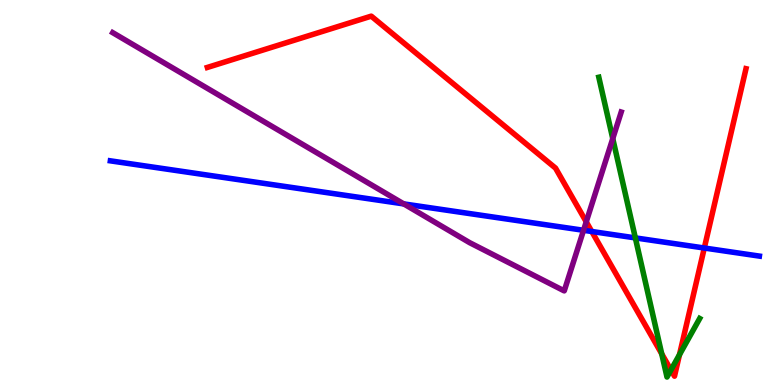[{'lines': ['blue', 'red'], 'intersections': [{'x': 7.64, 'y': 3.99}, {'x': 9.09, 'y': 3.56}]}, {'lines': ['green', 'red'], 'intersections': [{'x': 8.54, 'y': 0.81}, {'x': 8.66, 'y': 0.39}, {'x': 8.77, 'y': 0.789}]}, {'lines': ['purple', 'red'], 'intersections': [{'x': 7.56, 'y': 4.24}]}, {'lines': ['blue', 'green'], 'intersections': [{'x': 8.2, 'y': 3.82}]}, {'lines': ['blue', 'purple'], 'intersections': [{'x': 5.21, 'y': 4.7}, {'x': 7.53, 'y': 4.02}]}, {'lines': ['green', 'purple'], 'intersections': [{'x': 7.91, 'y': 6.4}]}]